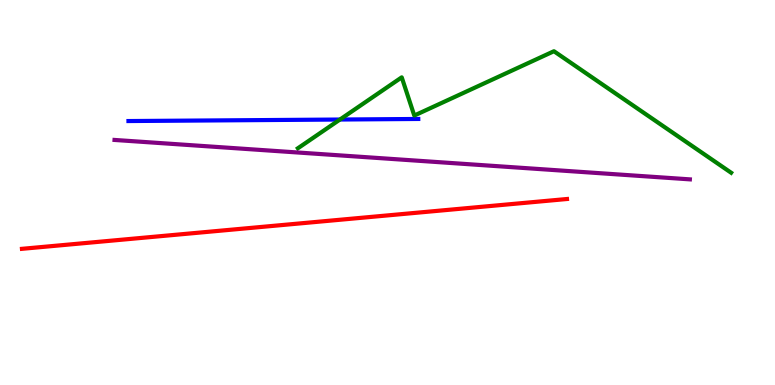[{'lines': ['blue', 'red'], 'intersections': []}, {'lines': ['green', 'red'], 'intersections': []}, {'lines': ['purple', 'red'], 'intersections': []}, {'lines': ['blue', 'green'], 'intersections': [{'x': 4.39, 'y': 6.9}]}, {'lines': ['blue', 'purple'], 'intersections': []}, {'lines': ['green', 'purple'], 'intersections': []}]